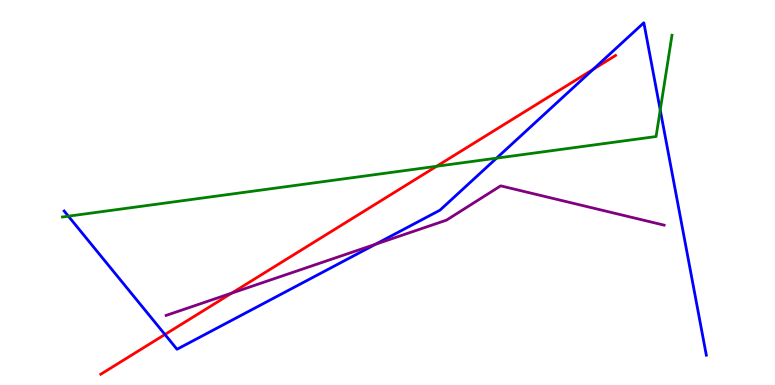[{'lines': ['blue', 'red'], 'intersections': [{'x': 2.13, 'y': 1.31}, {'x': 7.65, 'y': 8.2}]}, {'lines': ['green', 'red'], 'intersections': [{'x': 5.63, 'y': 5.68}]}, {'lines': ['purple', 'red'], 'intersections': [{'x': 2.99, 'y': 2.39}]}, {'lines': ['blue', 'green'], 'intersections': [{'x': 0.882, 'y': 4.39}, {'x': 6.41, 'y': 5.89}, {'x': 8.52, 'y': 7.14}]}, {'lines': ['blue', 'purple'], 'intersections': [{'x': 4.85, 'y': 3.66}]}, {'lines': ['green', 'purple'], 'intersections': []}]